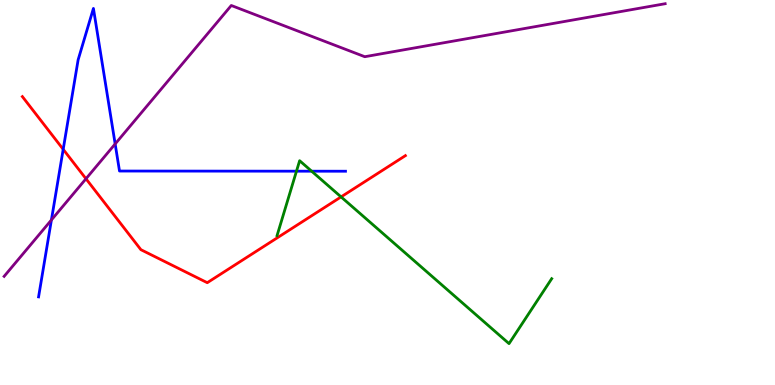[{'lines': ['blue', 'red'], 'intersections': [{'x': 0.815, 'y': 6.12}]}, {'lines': ['green', 'red'], 'intersections': [{'x': 4.4, 'y': 4.89}]}, {'lines': ['purple', 'red'], 'intersections': [{'x': 1.11, 'y': 5.36}]}, {'lines': ['blue', 'green'], 'intersections': [{'x': 3.83, 'y': 5.55}, {'x': 4.02, 'y': 5.55}]}, {'lines': ['blue', 'purple'], 'intersections': [{'x': 0.663, 'y': 4.29}, {'x': 1.49, 'y': 6.26}]}, {'lines': ['green', 'purple'], 'intersections': []}]